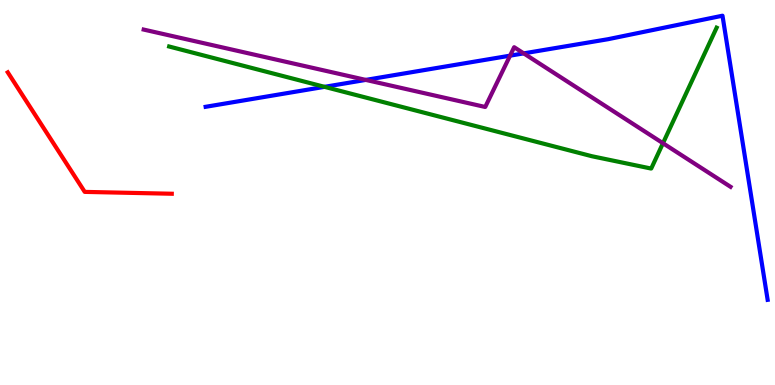[{'lines': ['blue', 'red'], 'intersections': []}, {'lines': ['green', 'red'], 'intersections': []}, {'lines': ['purple', 'red'], 'intersections': []}, {'lines': ['blue', 'green'], 'intersections': [{'x': 4.19, 'y': 7.74}]}, {'lines': ['blue', 'purple'], 'intersections': [{'x': 4.72, 'y': 7.92}, {'x': 6.58, 'y': 8.55}, {'x': 6.76, 'y': 8.61}]}, {'lines': ['green', 'purple'], 'intersections': [{'x': 8.55, 'y': 6.28}]}]